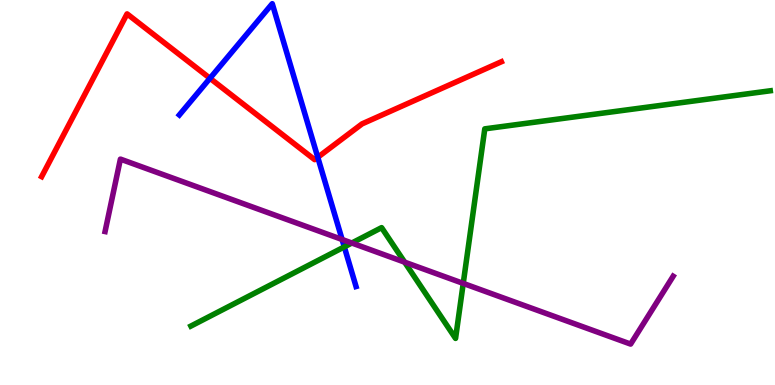[{'lines': ['blue', 'red'], 'intersections': [{'x': 2.71, 'y': 7.97}, {'x': 4.1, 'y': 5.91}]}, {'lines': ['green', 'red'], 'intersections': []}, {'lines': ['purple', 'red'], 'intersections': []}, {'lines': ['blue', 'green'], 'intersections': [{'x': 4.44, 'y': 3.59}]}, {'lines': ['blue', 'purple'], 'intersections': [{'x': 4.41, 'y': 3.78}]}, {'lines': ['green', 'purple'], 'intersections': [{'x': 4.54, 'y': 3.69}, {'x': 5.22, 'y': 3.19}, {'x': 5.98, 'y': 2.64}]}]